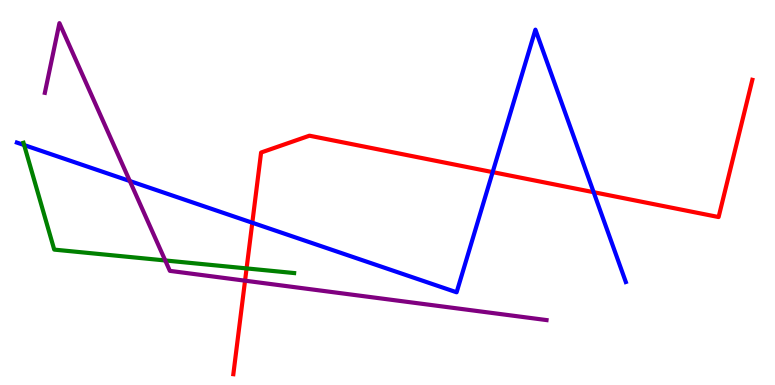[{'lines': ['blue', 'red'], 'intersections': [{'x': 3.26, 'y': 4.21}, {'x': 6.36, 'y': 5.53}, {'x': 7.66, 'y': 5.01}]}, {'lines': ['green', 'red'], 'intersections': [{'x': 3.18, 'y': 3.03}]}, {'lines': ['purple', 'red'], 'intersections': [{'x': 3.16, 'y': 2.71}]}, {'lines': ['blue', 'green'], 'intersections': [{'x': 0.311, 'y': 6.23}]}, {'lines': ['blue', 'purple'], 'intersections': [{'x': 1.68, 'y': 5.3}]}, {'lines': ['green', 'purple'], 'intersections': [{'x': 2.13, 'y': 3.23}]}]